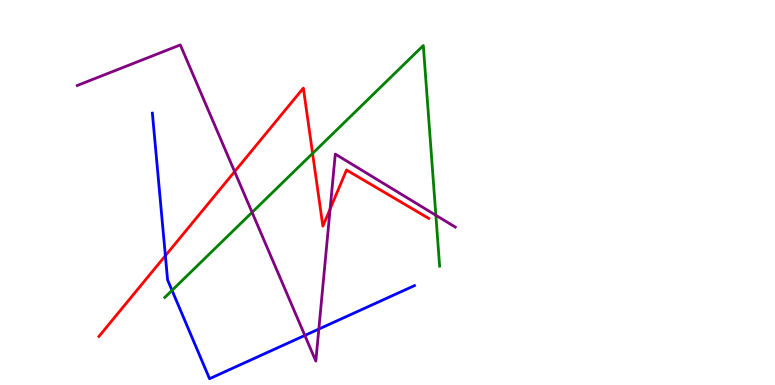[{'lines': ['blue', 'red'], 'intersections': [{'x': 2.13, 'y': 3.36}]}, {'lines': ['green', 'red'], 'intersections': [{'x': 4.03, 'y': 6.02}]}, {'lines': ['purple', 'red'], 'intersections': [{'x': 3.03, 'y': 5.54}, {'x': 4.26, 'y': 4.57}]}, {'lines': ['blue', 'green'], 'intersections': [{'x': 2.22, 'y': 2.46}]}, {'lines': ['blue', 'purple'], 'intersections': [{'x': 3.93, 'y': 1.29}, {'x': 4.11, 'y': 1.45}]}, {'lines': ['green', 'purple'], 'intersections': [{'x': 3.25, 'y': 4.48}, {'x': 5.62, 'y': 4.41}]}]